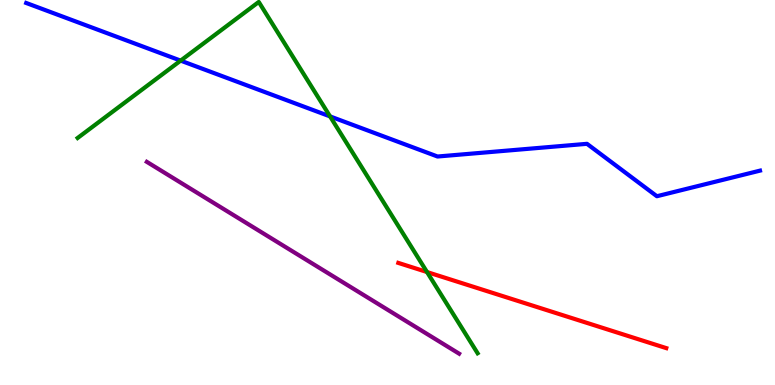[{'lines': ['blue', 'red'], 'intersections': []}, {'lines': ['green', 'red'], 'intersections': [{'x': 5.51, 'y': 2.93}]}, {'lines': ['purple', 'red'], 'intersections': []}, {'lines': ['blue', 'green'], 'intersections': [{'x': 2.33, 'y': 8.43}, {'x': 4.26, 'y': 6.98}]}, {'lines': ['blue', 'purple'], 'intersections': []}, {'lines': ['green', 'purple'], 'intersections': []}]